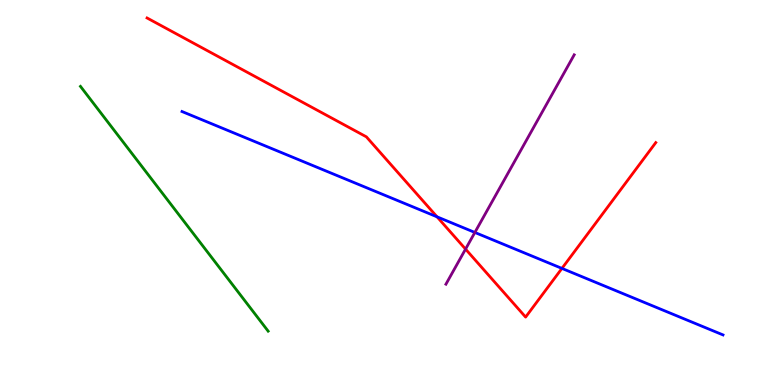[{'lines': ['blue', 'red'], 'intersections': [{'x': 5.64, 'y': 4.37}, {'x': 7.25, 'y': 3.03}]}, {'lines': ['green', 'red'], 'intersections': []}, {'lines': ['purple', 'red'], 'intersections': [{'x': 6.01, 'y': 3.53}]}, {'lines': ['blue', 'green'], 'intersections': []}, {'lines': ['blue', 'purple'], 'intersections': [{'x': 6.13, 'y': 3.96}]}, {'lines': ['green', 'purple'], 'intersections': []}]